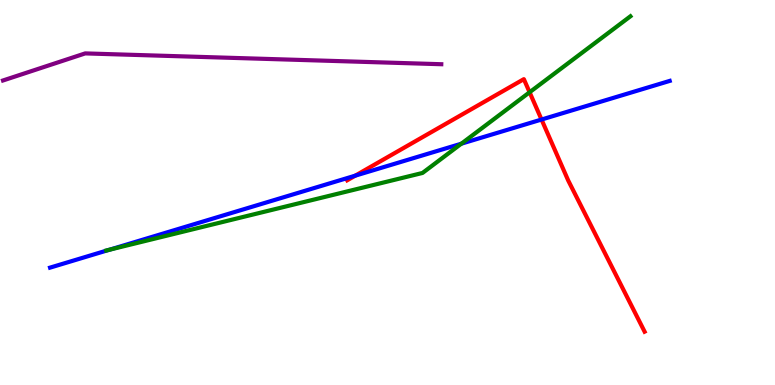[{'lines': ['blue', 'red'], 'intersections': [{'x': 4.58, 'y': 5.44}, {'x': 6.99, 'y': 6.9}]}, {'lines': ['green', 'red'], 'intersections': [{'x': 6.83, 'y': 7.6}]}, {'lines': ['purple', 'red'], 'intersections': []}, {'lines': ['blue', 'green'], 'intersections': [{'x': 1.41, 'y': 3.51}, {'x': 5.95, 'y': 6.27}]}, {'lines': ['blue', 'purple'], 'intersections': []}, {'lines': ['green', 'purple'], 'intersections': []}]